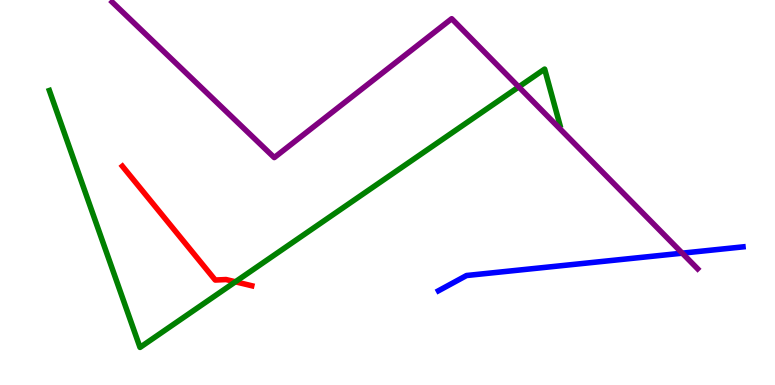[{'lines': ['blue', 'red'], 'intersections': []}, {'lines': ['green', 'red'], 'intersections': [{'x': 3.04, 'y': 2.68}]}, {'lines': ['purple', 'red'], 'intersections': []}, {'lines': ['blue', 'green'], 'intersections': []}, {'lines': ['blue', 'purple'], 'intersections': [{'x': 8.8, 'y': 3.42}]}, {'lines': ['green', 'purple'], 'intersections': [{'x': 6.69, 'y': 7.74}]}]